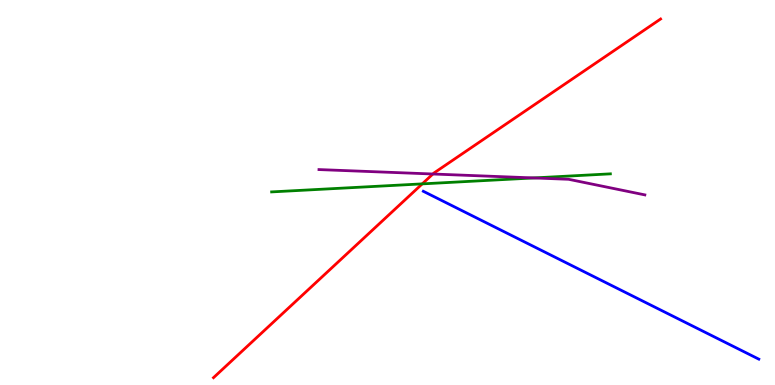[{'lines': ['blue', 'red'], 'intersections': []}, {'lines': ['green', 'red'], 'intersections': [{'x': 5.45, 'y': 5.22}]}, {'lines': ['purple', 'red'], 'intersections': [{'x': 5.59, 'y': 5.48}]}, {'lines': ['blue', 'green'], 'intersections': []}, {'lines': ['blue', 'purple'], 'intersections': []}, {'lines': ['green', 'purple'], 'intersections': [{'x': 6.89, 'y': 5.38}]}]